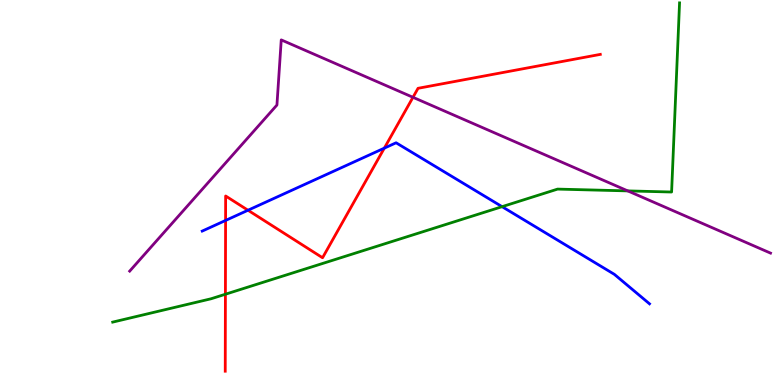[{'lines': ['blue', 'red'], 'intersections': [{'x': 2.91, 'y': 4.27}, {'x': 3.2, 'y': 4.54}, {'x': 4.96, 'y': 6.15}]}, {'lines': ['green', 'red'], 'intersections': [{'x': 2.91, 'y': 2.36}]}, {'lines': ['purple', 'red'], 'intersections': [{'x': 5.33, 'y': 7.47}]}, {'lines': ['blue', 'green'], 'intersections': [{'x': 6.48, 'y': 4.63}]}, {'lines': ['blue', 'purple'], 'intersections': []}, {'lines': ['green', 'purple'], 'intersections': [{'x': 8.1, 'y': 5.04}]}]